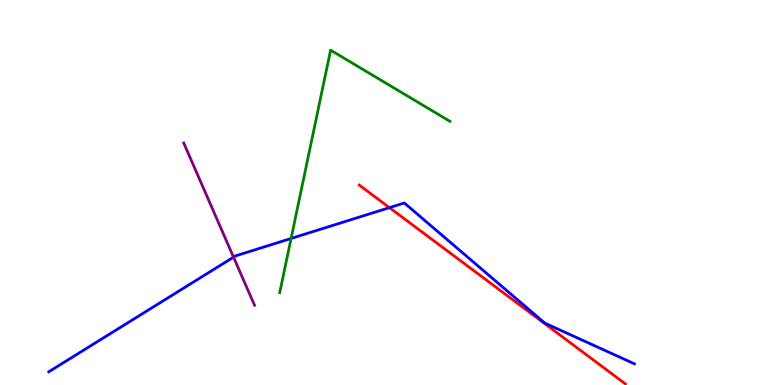[{'lines': ['blue', 'red'], 'intersections': [{'x': 5.03, 'y': 4.61}]}, {'lines': ['green', 'red'], 'intersections': []}, {'lines': ['purple', 'red'], 'intersections': []}, {'lines': ['blue', 'green'], 'intersections': [{'x': 3.76, 'y': 3.81}]}, {'lines': ['blue', 'purple'], 'intersections': [{'x': 3.01, 'y': 3.32}]}, {'lines': ['green', 'purple'], 'intersections': []}]